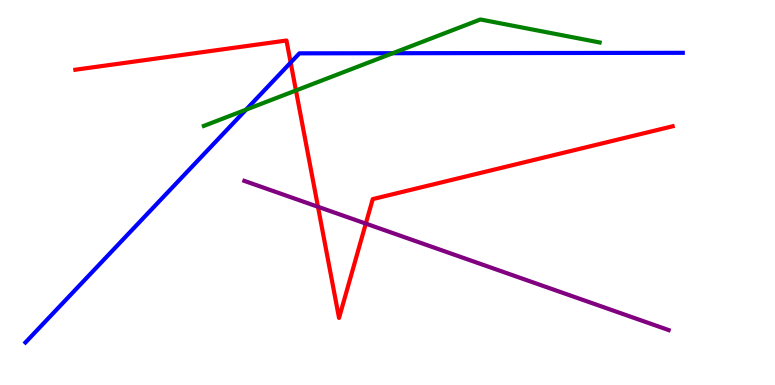[{'lines': ['blue', 'red'], 'intersections': [{'x': 3.75, 'y': 8.37}]}, {'lines': ['green', 'red'], 'intersections': [{'x': 3.82, 'y': 7.65}]}, {'lines': ['purple', 'red'], 'intersections': [{'x': 4.1, 'y': 4.63}, {'x': 4.72, 'y': 4.19}]}, {'lines': ['blue', 'green'], 'intersections': [{'x': 3.17, 'y': 7.15}, {'x': 5.07, 'y': 8.62}]}, {'lines': ['blue', 'purple'], 'intersections': []}, {'lines': ['green', 'purple'], 'intersections': []}]